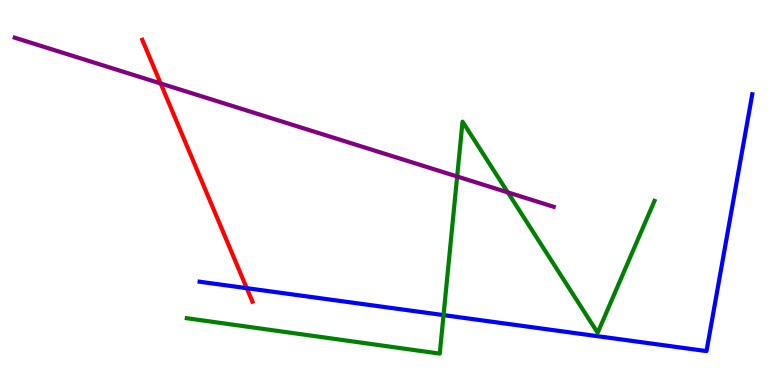[{'lines': ['blue', 'red'], 'intersections': [{'x': 3.18, 'y': 2.52}]}, {'lines': ['green', 'red'], 'intersections': []}, {'lines': ['purple', 'red'], 'intersections': [{'x': 2.07, 'y': 7.83}]}, {'lines': ['blue', 'green'], 'intersections': [{'x': 5.72, 'y': 1.82}]}, {'lines': ['blue', 'purple'], 'intersections': []}, {'lines': ['green', 'purple'], 'intersections': [{'x': 5.9, 'y': 5.42}, {'x': 6.55, 'y': 5.0}]}]